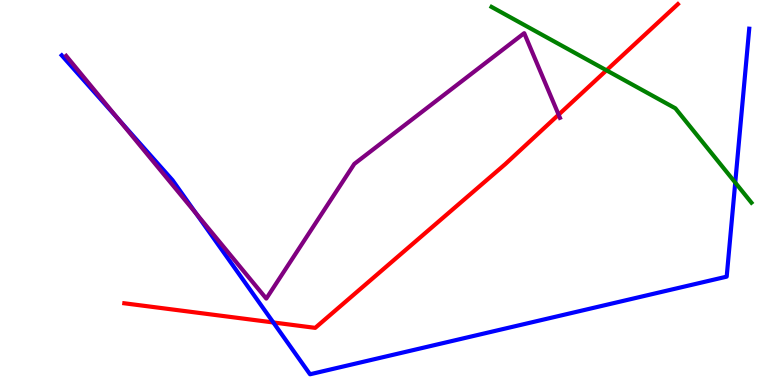[{'lines': ['blue', 'red'], 'intersections': [{'x': 3.53, 'y': 1.62}]}, {'lines': ['green', 'red'], 'intersections': [{'x': 7.83, 'y': 8.17}]}, {'lines': ['purple', 'red'], 'intersections': [{'x': 7.21, 'y': 7.02}]}, {'lines': ['blue', 'green'], 'intersections': [{'x': 9.49, 'y': 5.26}]}, {'lines': ['blue', 'purple'], 'intersections': [{'x': 1.53, 'y': 6.91}, {'x': 2.53, 'y': 4.45}]}, {'lines': ['green', 'purple'], 'intersections': []}]